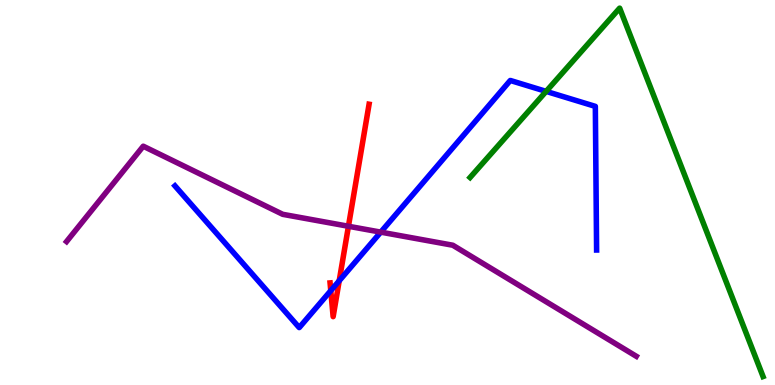[{'lines': ['blue', 'red'], 'intersections': [{'x': 4.27, 'y': 2.45}, {'x': 4.38, 'y': 2.71}]}, {'lines': ['green', 'red'], 'intersections': []}, {'lines': ['purple', 'red'], 'intersections': [{'x': 4.5, 'y': 4.12}]}, {'lines': ['blue', 'green'], 'intersections': [{'x': 7.05, 'y': 7.63}]}, {'lines': ['blue', 'purple'], 'intersections': [{'x': 4.91, 'y': 3.97}]}, {'lines': ['green', 'purple'], 'intersections': []}]